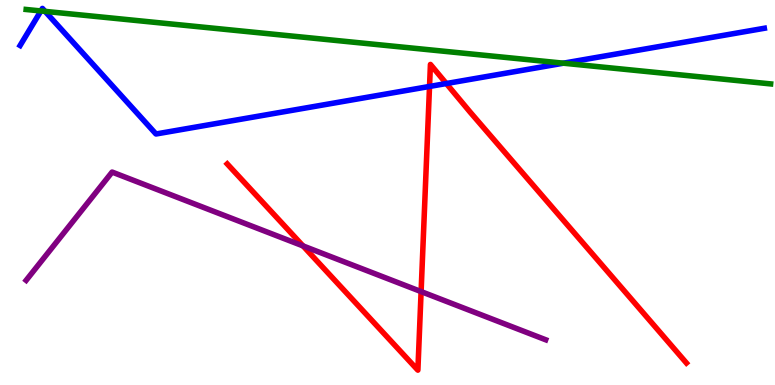[{'lines': ['blue', 'red'], 'intersections': [{'x': 5.54, 'y': 7.75}, {'x': 5.76, 'y': 7.83}]}, {'lines': ['green', 'red'], 'intersections': []}, {'lines': ['purple', 'red'], 'intersections': [{'x': 3.91, 'y': 3.61}, {'x': 5.43, 'y': 2.43}]}, {'lines': ['blue', 'green'], 'intersections': [{'x': 0.527, 'y': 9.72}, {'x': 0.582, 'y': 9.7}, {'x': 7.27, 'y': 8.36}]}, {'lines': ['blue', 'purple'], 'intersections': []}, {'lines': ['green', 'purple'], 'intersections': []}]